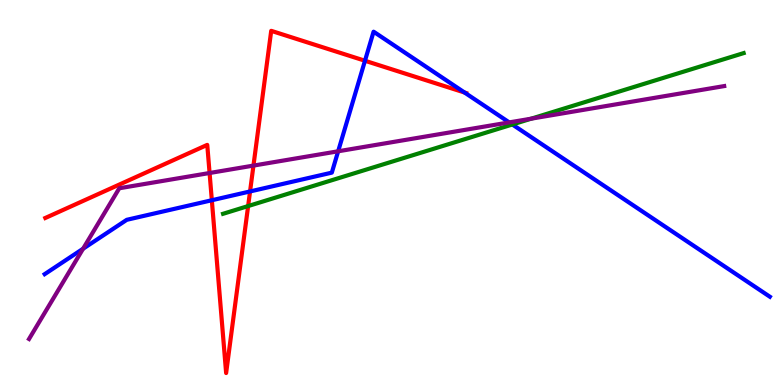[{'lines': ['blue', 'red'], 'intersections': [{'x': 2.73, 'y': 4.8}, {'x': 3.23, 'y': 5.03}, {'x': 4.71, 'y': 8.42}, {'x': 5.99, 'y': 7.6}]}, {'lines': ['green', 'red'], 'intersections': [{'x': 3.2, 'y': 4.65}]}, {'lines': ['purple', 'red'], 'intersections': [{'x': 2.7, 'y': 5.51}, {'x': 3.27, 'y': 5.7}]}, {'lines': ['blue', 'green'], 'intersections': [{'x': 6.61, 'y': 6.77}]}, {'lines': ['blue', 'purple'], 'intersections': [{'x': 1.07, 'y': 3.54}, {'x': 4.36, 'y': 6.07}, {'x': 6.57, 'y': 6.82}]}, {'lines': ['green', 'purple'], 'intersections': [{'x': 6.85, 'y': 6.92}]}]